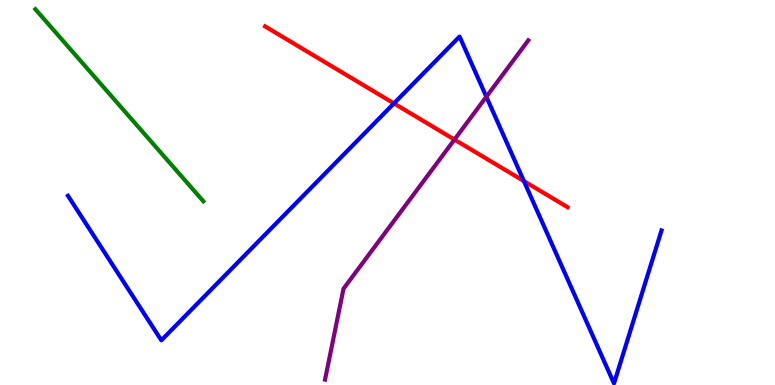[{'lines': ['blue', 'red'], 'intersections': [{'x': 5.08, 'y': 7.31}, {'x': 6.76, 'y': 5.3}]}, {'lines': ['green', 'red'], 'intersections': []}, {'lines': ['purple', 'red'], 'intersections': [{'x': 5.86, 'y': 6.37}]}, {'lines': ['blue', 'green'], 'intersections': []}, {'lines': ['blue', 'purple'], 'intersections': [{'x': 6.28, 'y': 7.49}]}, {'lines': ['green', 'purple'], 'intersections': []}]